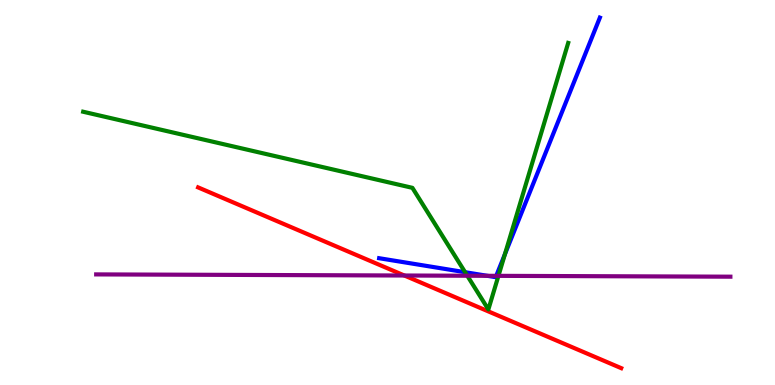[{'lines': ['blue', 'red'], 'intersections': []}, {'lines': ['green', 'red'], 'intersections': []}, {'lines': ['purple', 'red'], 'intersections': [{'x': 5.22, 'y': 2.84}]}, {'lines': ['blue', 'green'], 'intersections': [{'x': 6.0, 'y': 2.93}, {'x': 6.52, 'y': 3.4}]}, {'lines': ['blue', 'purple'], 'intersections': [{'x': 6.29, 'y': 2.84}, {'x': 6.4, 'y': 2.84}]}, {'lines': ['green', 'purple'], 'intersections': [{'x': 6.03, 'y': 2.84}, {'x': 6.43, 'y': 2.84}]}]